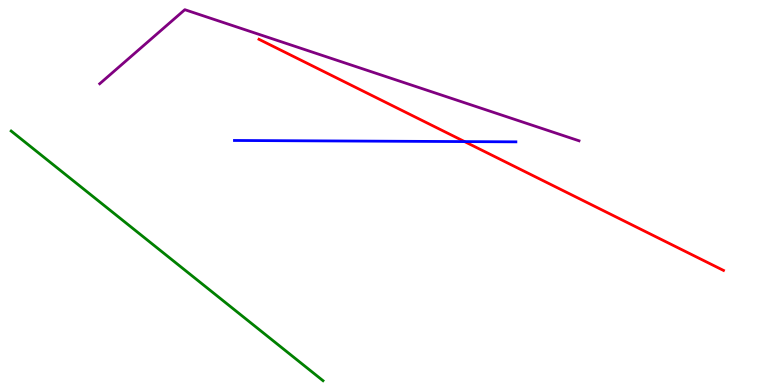[{'lines': ['blue', 'red'], 'intersections': [{'x': 5.99, 'y': 6.32}]}, {'lines': ['green', 'red'], 'intersections': []}, {'lines': ['purple', 'red'], 'intersections': []}, {'lines': ['blue', 'green'], 'intersections': []}, {'lines': ['blue', 'purple'], 'intersections': []}, {'lines': ['green', 'purple'], 'intersections': []}]